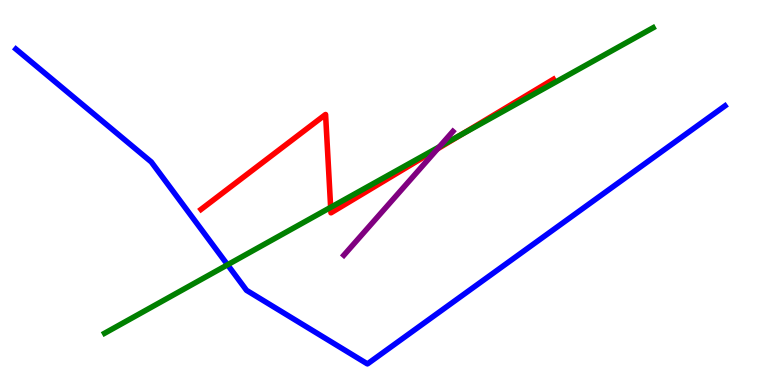[{'lines': ['blue', 'red'], 'intersections': []}, {'lines': ['green', 'red'], 'intersections': [{'x': 4.27, 'y': 4.61}, {'x': 5.95, 'y': 6.5}]}, {'lines': ['purple', 'red'], 'intersections': [{'x': 5.65, 'y': 6.13}]}, {'lines': ['blue', 'green'], 'intersections': [{'x': 2.94, 'y': 3.12}]}, {'lines': ['blue', 'purple'], 'intersections': []}, {'lines': ['green', 'purple'], 'intersections': [{'x': 5.67, 'y': 6.19}]}]